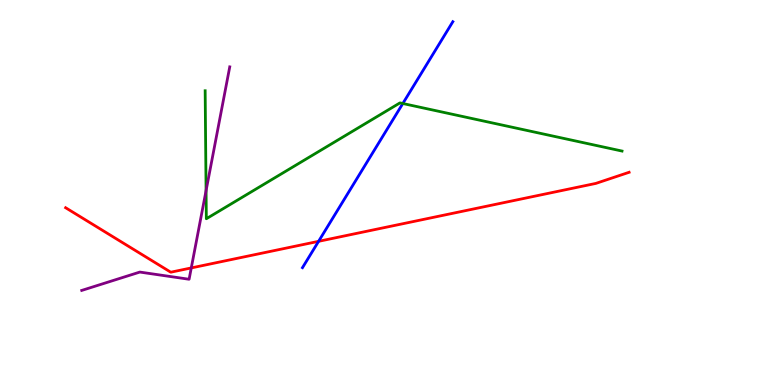[{'lines': ['blue', 'red'], 'intersections': [{'x': 4.11, 'y': 3.73}]}, {'lines': ['green', 'red'], 'intersections': []}, {'lines': ['purple', 'red'], 'intersections': [{'x': 2.47, 'y': 3.04}]}, {'lines': ['blue', 'green'], 'intersections': [{'x': 5.2, 'y': 7.31}]}, {'lines': ['blue', 'purple'], 'intersections': []}, {'lines': ['green', 'purple'], 'intersections': [{'x': 2.66, 'y': 5.05}]}]